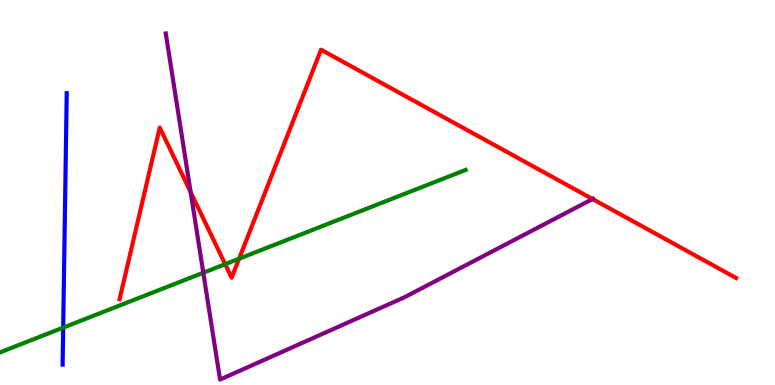[{'lines': ['blue', 'red'], 'intersections': []}, {'lines': ['green', 'red'], 'intersections': [{'x': 2.91, 'y': 3.14}, {'x': 3.09, 'y': 3.28}]}, {'lines': ['purple', 'red'], 'intersections': [{'x': 2.46, 'y': 5.01}, {'x': 7.65, 'y': 4.83}]}, {'lines': ['blue', 'green'], 'intersections': [{'x': 0.815, 'y': 1.49}]}, {'lines': ['blue', 'purple'], 'intersections': []}, {'lines': ['green', 'purple'], 'intersections': [{'x': 2.62, 'y': 2.92}]}]